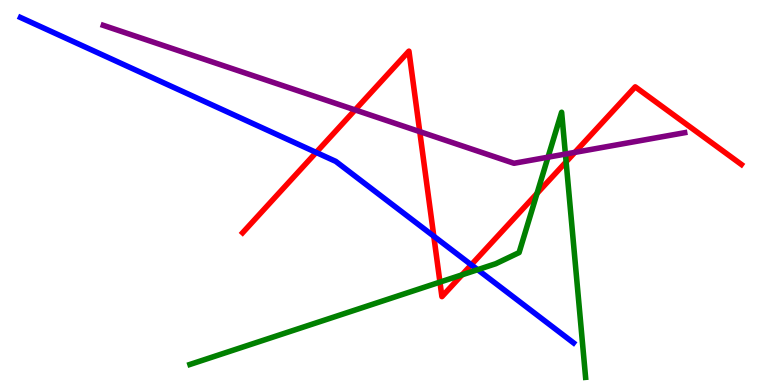[{'lines': ['blue', 'red'], 'intersections': [{'x': 4.08, 'y': 6.04}, {'x': 5.6, 'y': 3.86}, {'x': 6.08, 'y': 3.12}]}, {'lines': ['green', 'red'], 'intersections': [{'x': 5.68, 'y': 2.67}, {'x': 5.96, 'y': 2.86}, {'x': 6.93, 'y': 4.98}, {'x': 7.3, 'y': 5.8}]}, {'lines': ['purple', 'red'], 'intersections': [{'x': 4.58, 'y': 7.15}, {'x': 5.42, 'y': 6.58}, {'x': 7.42, 'y': 6.04}]}, {'lines': ['blue', 'green'], 'intersections': [{'x': 6.16, 'y': 3.0}]}, {'lines': ['blue', 'purple'], 'intersections': []}, {'lines': ['green', 'purple'], 'intersections': [{'x': 7.07, 'y': 5.92}, {'x': 7.3, 'y': 6.0}]}]